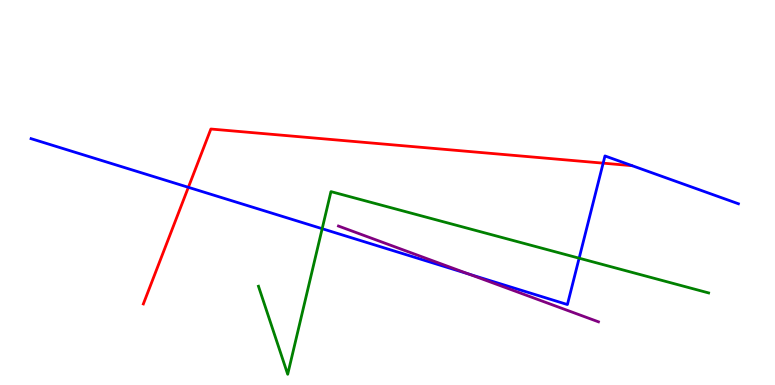[{'lines': ['blue', 'red'], 'intersections': [{'x': 2.43, 'y': 5.13}, {'x': 7.78, 'y': 5.76}]}, {'lines': ['green', 'red'], 'intersections': []}, {'lines': ['purple', 'red'], 'intersections': []}, {'lines': ['blue', 'green'], 'intersections': [{'x': 4.16, 'y': 4.06}, {'x': 7.47, 'y': 3.29}]}, {'lines': ['blue', 'purple'], 'intersections': [{'x': 6.05, 'y': 2.88}]}, {'lines': ['green', 'purple'], 'intersections': []}]